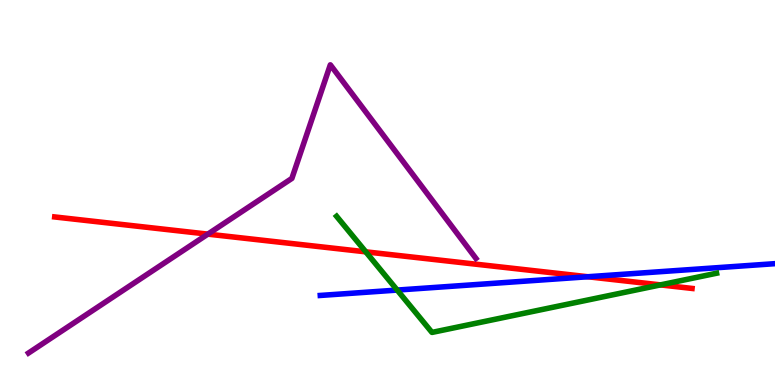[{'lines': ['blue', 'red'], 'intersections': [{'x': 7.58, 'y': 2.81}]}, {'lines': ['green', 'red'], 'intersections': [{'x': 4.72, 'y': 3.46}, {'x': 8.52, 'y': 2.6}]}, {'lines': ['purple', 'red'], 'intersections': [{'x': 2.68, 'y': 3.92}]}, {'lines': ['blue', 'green'], 'intersections': [{'x': 5.13, 'y': 2.47}]}, {'lines': ['blue', 'purple'], 'intersections': []}, {'lines': ['green', 'purple'], 'intersections': []}]